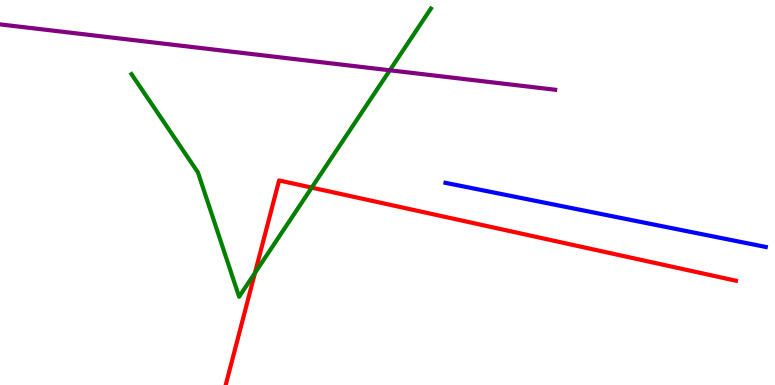[{'lines': ['blue', 'red'], 'intersections': []}, {'lines': ['green', 'red'], 'intersections': [{'x': 3.29, 'y': 2.91}, {'x': 4.02, 'y': 5.13}]}, {'lines': ['purple', 'red'], 'intersections': []}, {'lines': ['blue', 'green'], 'intersections': []}, {'lines': ['blue', 'purple'], 'intersections': []}, {'lines': ['green', 'purple'], 'intersections': [{'x': 5.03, 'y': 8.17}]}]